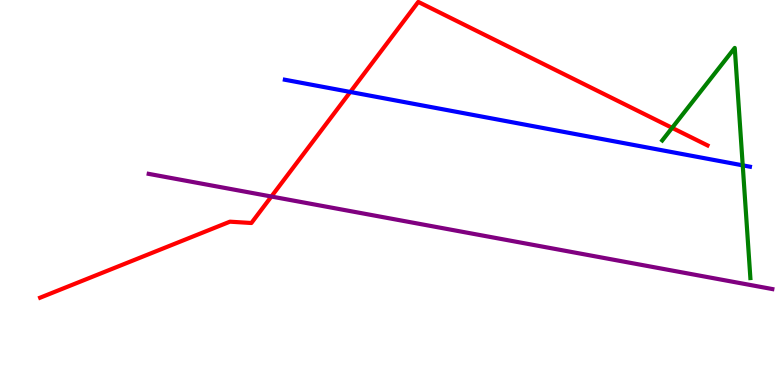[{'lines': ['blue', 'red'], 'intersections': [{'x': 4.52, 'y': 7.61}]}, {'lines': ['green', 'red'], 'intersections': [{'x': 8.67, 'y': 6.68}]}, {'lines': ['purple', 'red'], 'intersections': [{'x': 3.5, 'y': 4.9}]}, {'lines': ['blue', 'green'], 'intersections': [{'x': 9.58, 'y': 5.71}]}, {'lines': ['blue', 'purple'], 'intersections': []}, {'lines': ['green', 'purple'], 'intersections': []}]